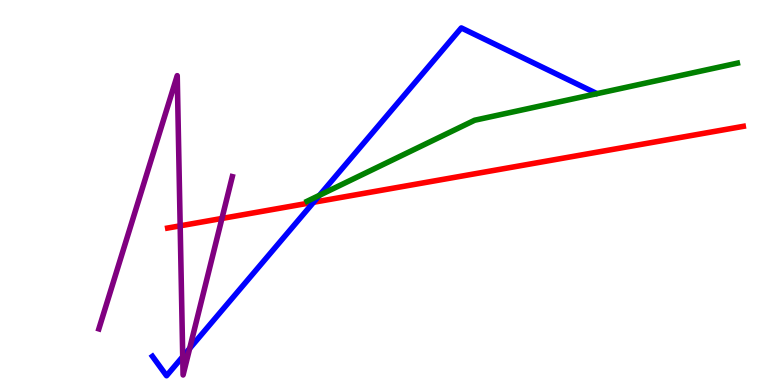[{'lines': ['blue', 'red'], 'intersections': [{'x': 4.05, 'y': 4.75}]}, {'lines': ['green', 'red'], 'intersections': []}, {'lines': ['purple', 'red'], 'intersections': [{'x': 2.32, 'y': 4.13}, {'x': 2.86, 'y': 4.33}]}, {'lines': ['blue', 'green'], 'intersections': [{'x': 4.12, 'y': 4.93}]}, {'lines': ['blue', 'purple'], 'intersections': [{'x': 2.36, 'y': 0.736}, {'x': 2.45, 'y': 0.949}]}, {'lines': ['green', 'purple'], 'intersections': []}]